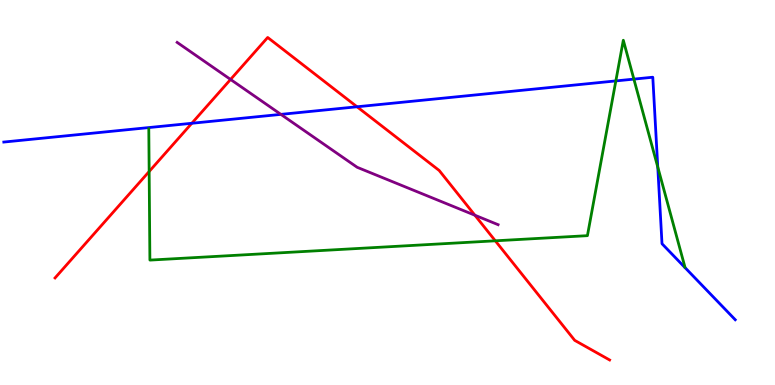[{'lines': ['blue', 'red'], 'intersections': [{'x': 2.47, 'y': 6.8}, {'x': 4.61, 'y': 7.23}]}, {'lines': ['green', 'red'], 'intersections': [{'x': 1.92, 'y': 5.55}, {'x': 6.39, 'y': 3.75}]}, {'lines': ['purple', 'red'], 'intersections': [{'x': 2.97, 'y': 7.94}, {'x': 6.13, 'y': 4.41}]}, {'lines': ['blue', 'green'], 'intersections': [{'x': 7.95, 'y': 7.9}, {'x': 8.18, 'y': 7.95}, {'x': 8.49, 'y': 5.66}]}, {'lines': ['blue', 'purple'], 'intersections': [{'x': 3.62, 'y': 7.03}]}, {'lines': ['green', 'purple'], 'intersections': []}]